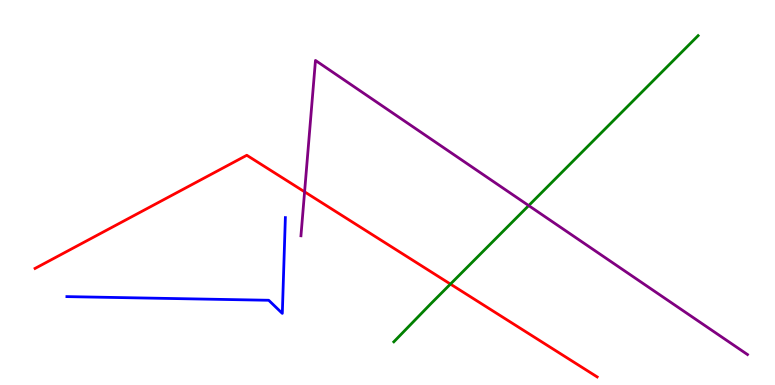[{'lines': ['blue', 'red'], 'intersections': []}, {'lines': ['green', 'red'], 'intersections': [{'x': 5.81, 'y': 2.62}]}, {'lines': ['purple', 'red'], 'intersections': [{'x': 3.93, 'y': 5.02}]}, {'lines': ['blue', 'green'], 'intersections': []}, {'lines': ['blue', 'purple'], 'intersections': []}, {'lines': ['green', 'purple'], 'intersections': [{'x': 6.82, 'y': 4.66}]}]